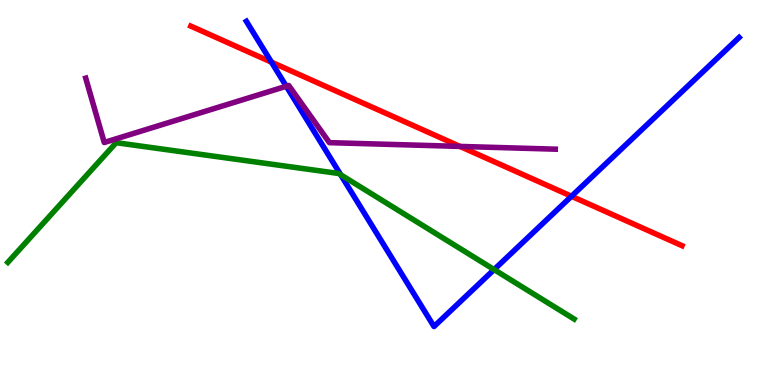[{'lines': ['blue', 'red'], 'intersections': [{'x': 3.5, 'y': 8.39}, {'x': 7.37, 'y': 4.9}]}, {'lines': ['green', 'red'], 'intersections': []}, {'lines': ['purple', 'red'], 'intersections': [{'x': 5.94, 'y': 6.2}]}, {'lines': ['blue', 'green'], 'intersections': [{'x': 4.4, 'y': 5.46}, {'x': 6.38, 'y': 3.0}]}, {'lines': ['blue', 'purple'], 'intersections': [{'x': 3.69, 'y': 7.76}]}, {'lines': ['green', 'purple'], 'intersections': []}]